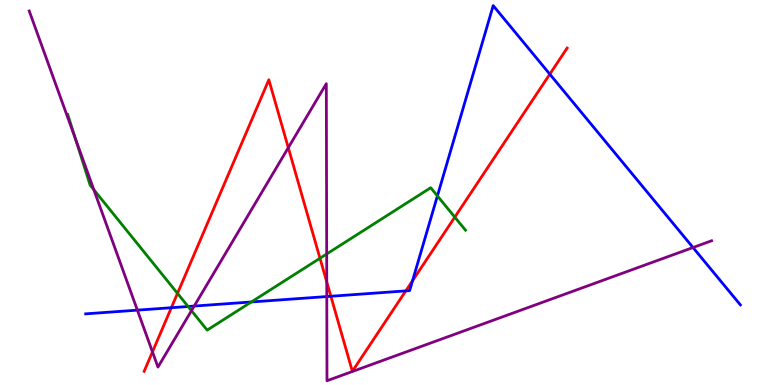[{'lines': ['blue', 'red'], 'intersections': [{'x': 2.21, 'y': 2.01}, {'x': 4.27, 'y': 2.3}, {'x': 5.24, 'y': 2.44}, {'x': 5.32, 'y': 2.71}, {'x': 7.09, 'y': 8.07}]}, {'lines': ['green', 'red'], 'intersections': [{'x': 2.29, 'y': 2.38}, {'x': 4.13, 'y': 3.29}, {'x': 5.87, 'y': 4.36}]}, {'lines': ['purple', 'red'], 'intersections': [{'x': 1.97, 'y': 0.86}, {'x': 3.72, 'y': 6.16}, {'x': 4.22, 'y': 2.68}]}, {'lines': ['blue', 'green'], 'intersections': [{'x': 2.43, 'y': 2.04}, {'x': 3.24, 'y': 2.16}, {'x': 5.64, 'y': 4.91}]}, {'lines': ['blue', 'purple'], 'intersections': [{'x': 1.77, 'y': 1.94}, {'x': 2.51, 'y': 2.05}, {'x': 4.22, 'y': 2.3}, {'x': 8.94, 'y': 3.57}]}, {'lines': ['green', 'purple'], 'intersections': [{'x': 0.974, 'y': 6.39}, {'x': 1.21, 'y': 5.07}, {'x': 2.47, 'y': 1.93}, {'x': 4.22, 'y': 3.4}]}]